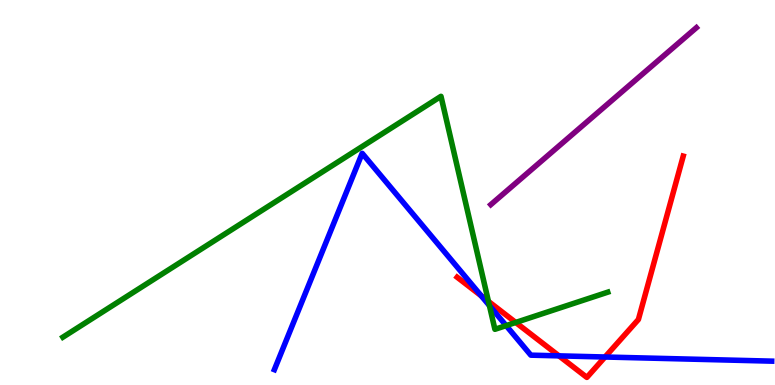[{'lines': ['blue', 'red'], 'intersections': [{'x': 6.21, 'y': 2.32}, {'x': 7.21, 'y': 0.757}, {'x': 7.81, 'y': 0.727}]}, {'lines': ['green', 'red'], 'intersections': [{'x': 6.3, 'y': 2.17}, {'x': 6.65, 'y': 1.62}]}, {'lines': ['purple', 'red'], 'intersections': []}, {'lines': ['blue', 'green'], 'intersections': [{'x': 6.32, 'y': 2.06}, {'x': 6.53, 'y': 1.54}]}, {'lines': ['blue', 'purple'], 'intersections': []}, {'lines': ['green', 'purple'], 'intersections': []}]